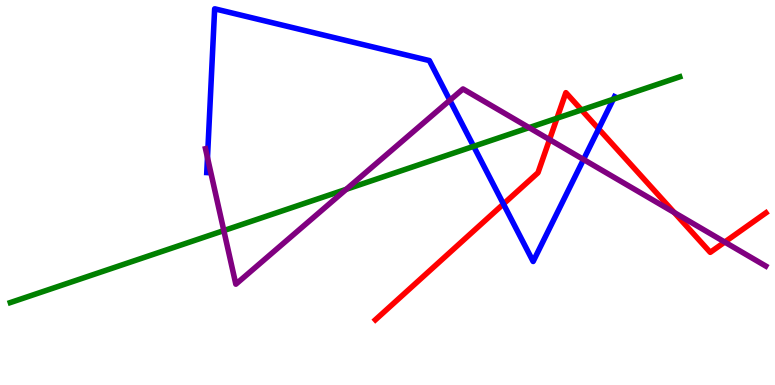[{'lines': ['blue', 'red'], 'intersections': [{'x': 6.5, 'y': 4.7}, {'x': 7.72, 'y': 6.65}]}, {'lines': ['green', 'red'], 'intersections': [{'x': 7.19, 'y': 6.93}, {'x': 7.5, 'y': 7.14}]}, {'lines': ['purple', 'red'], 'intersections': [{'x': 7.09, 'y': 6.37}, {'x': 8.7, 'y': 4.48}, {'x': 9.35, 'y': 3.71}]}, {'lines': ['blue', 'green'], 'intersections': [{'x': 6.11, 'y': 6.2}, {'x': 7.91, 'y': 7.42}]}, {'lines': ['blue', 'purple'], 'intersections': [{'x': 2.68, 'y': 5.91}, {'x': 5.8, 'y': 7.4}, {'x': 7.53, 'y': 5.86}]}, {'lines': ['green', 'purple'], 'intersections': [{'x': 2.89, 'y': 4.01}, {'x': 4.47, 'y': 5.08}, {'x': 6.83, 'y': 6.68}]}]